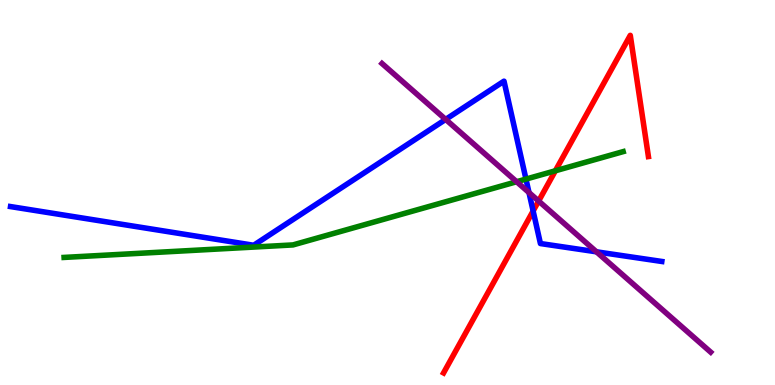[{'lines': ['blue', 'red'], 'intersections': [{'x': 6.88, 'y': 4.52}]}, {'lines': ['green', 'red'], 'intersections': [{'x': 7.17, 'y': 5.56}]}, {'lines': ['purple', 'red'], 'intersections': [{'x': 6.95, 'y': 4.78}]}, {'lines': ['blue', 'green'], 'intersections': [{'x': 6.79, 'y': 5.35}]}, {'lines': ['blue', 'purple'], 'intersections': [{'x': 5.75, 'y': 6.9}, {'x': 6.83, 'y': 5.0}, {'x': 7.7, 'y': 3.46}]}, {'lines': ['green', 'purple'], 'intersections': [{'x': 6.67, 'y': 5.28}]}]